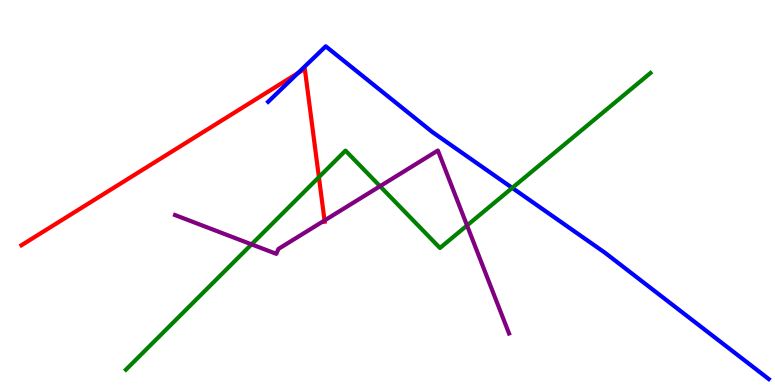[{'lines': ['blue', 'red'], 'intersections': [{'x': 3.84, 'y': 8.1}]}, {'lines': ['green', 'red'], 'intersections': [{'x': 4.11, 'y': 5.4}]}, {'lines': ['purple', 'red'], 'intersections': [{'x': 4.19, 'y': 4.27}]}, {'lines': ['blue', 'green'], 'intersections': [{'x': 6.61, 'y': 5.12}]}, {'lines': ['blue', 'purple'], 'intersections': []}, {'lines': ['green', 'purple'], 'intersections': [{'x': 3.25, 'y': 3.65}, {'x': 4.9, 'y': 5.16}, {'x': 6.03, 'y': 4.14}]}]